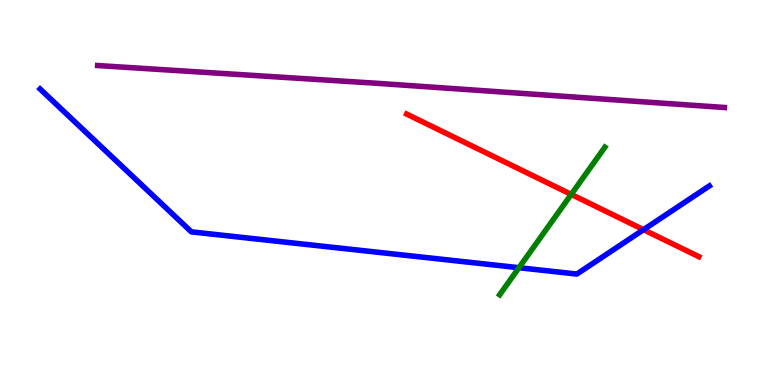[{'lines': ['blue', 'red'], 'intersections': [{'x': 8.3, 'y': 4.03}]}, {'lines': ['green', 'red'], 'intersections': [{'x': 7.37, 'y': 4.95}]}, {'lines': ['purple', 'red'], 'intersections': []}, {'lines': ['blue', 'green'], 'intersections': [{'x': 6.7, 'y': 3.05}]}, {'lines': ['blue', 'purple'], 'intersections': []}, {'lines': ['green', 'purple'], 'intersections': []}]